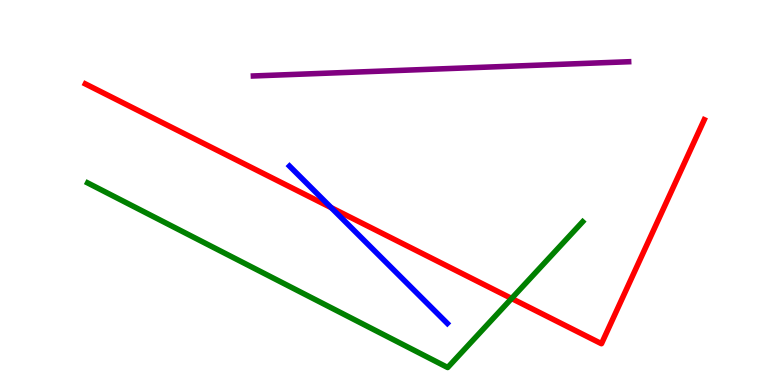[{'lines': ['blue', 'red'], 'intersections': [{'x': 4.27, 'y': 4.61}]}, {'lines': ['green', 'red'], 'intersections': [{'x': 6.6, 'y': 2.25}]}, {'lines': ['purple', 'red'], 'intersections': []}, {'lines': ['blue', 'green'], 'intersections': []}, {'lines': ['blue', 'purple'], 'intersections': []}, {'lines': ['green', 'purple'], 'intersections': []}]